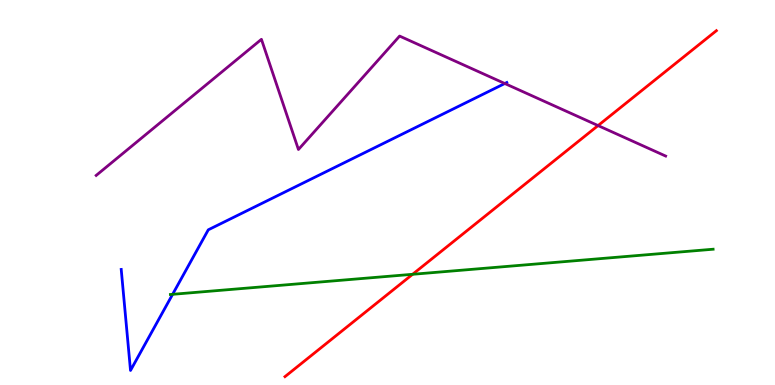[{'lines': ['blue', 'red'], 'intersections': []}, {'lines': ['green', 'red'], 'intersections': [{'x': 5.32, 'y': 2.88}]}, {'lines': ['purple', 'red'], 'intersections': [{'x': 7.72, 'y': 6.74}]}, {'lines': ['blue', 'green'], 'intersections': [{'x': 2.23, 'y': 2.36}]}, {'lines': ['blue', 'purple'], 'intersections': [{'x': 6.51, 'y': 7.83}]}, {'lines': ['green', 'purple'], 'intersections': []}]